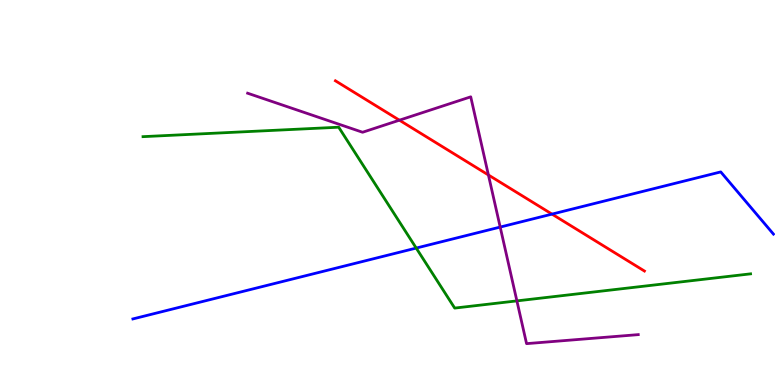[{'lines': ['blue', 'red'], 'intersections': [{'x': 7.12, 'y': 4.44}]}, {'lines': ['green', 'red'], 'intersections': []}, {'lines': ['purple', 'red'], 'intersections': [{'x': 5.15, 'y': 6.88}, {'x': 6.3, 'y': 5.46}]}, {'lines': ['blue', 'green'], 'intersections': [{'x': 5.37, 'y': 3.56}]}, {'lines': ['blue', 'purple'], 'intersections': [{'x': 6.45, 'y': 4.1}]}, {'lines': ['green', 'purple'], 'intersections': [{'x': 6.67, 'y': 2.18}]}]